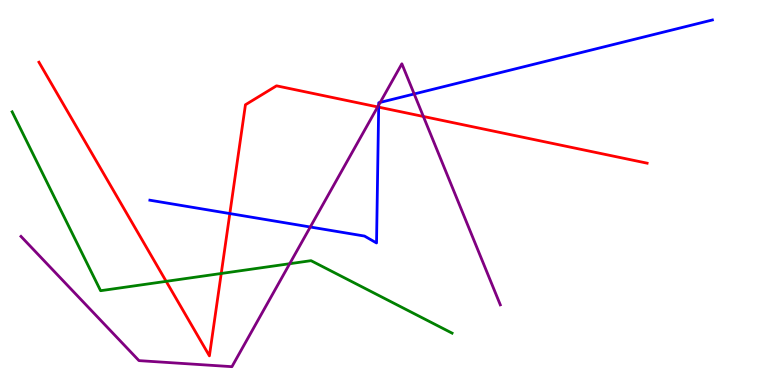[{'lines': ['blue', 'red'], 'intersections': [{'x': 2.97, 'y': 4.45}, {'x': 4.89, 'y': 7.22}]}, {'lines': ['green', 'red'], 'intersections': [{'x': 2.14, 'y': 2.69}, {'x': 2.85, 'y': 2.9}]}, {'lines': ['purple', 'red'], 'intersections': [{'x': 4.87, 'y': 7.22}, {'x': 5.46, 'y': 6.97}]}, {'lines': ['blue', 'green'], 'intersections': []}, {'lines': ['blue', 'purple'], 'intersections': [{'x': 4.0, 'y': 4.1}, {'x': 4.89, 'y': 7.27}, {'x': 4.91, 'y': 7.34}, {'x': 5.34, 'y': 7.56}]}, {'lines': ['green', 'purple'], 'intersections': [{'x': 3.74, 'y': 3.15}]}]